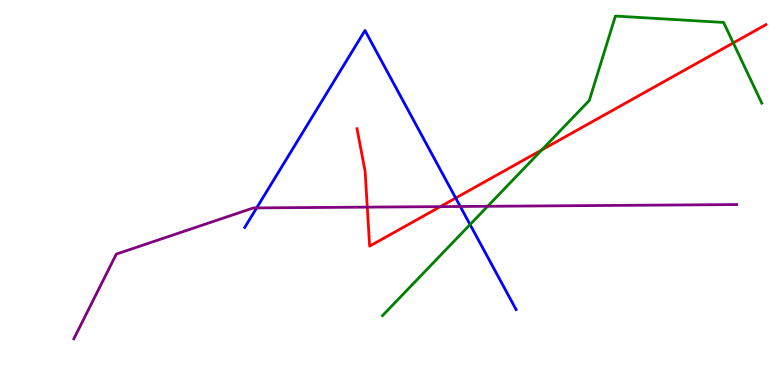[{'lines': ['blue', 'red'], 'intersections': [{'x': 5.88, 'y': 4.86}]}, {'lines': ['green', 'red'], 'intersections': [{'x': 6.99, 'y': 6.11}, {'x': 9.46, 'y': 8.89}]}, {'lines': ['purple', 'red'], 'intersections': [{'x': 4.74, 'y': 4.62}, {'x': 5.68, 'y': 4.63}]}, {'lines': ['blue', 'green'], 'intersections': [{'x': 6.07, 'y': 4.17}]}, {'lines': ['blue', 'purple'], 'intersections': [{'x': 3.31, 'y': 4.6}, {'x': 5.94, 'y': 4.64}]}, {'lines': ['green', 'purple'], 'intersections': [{'x': 6.29, 'y': 4.64}]}]